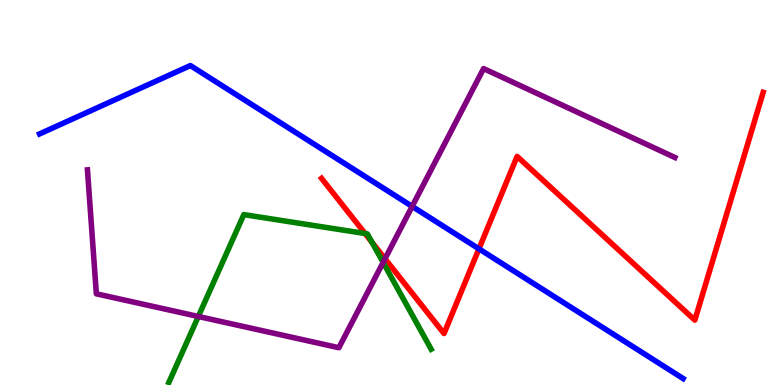[{'lines': ['blue', 'red'], 'intersections': [{'x': 6.18, 'y': 3.54}]}, {'lines': ['green', 'red'], 'intersections': [{'x': 4.71, 'y': 3.93}, {'x': 4.8, 'y': 3.71}]}, {'lines': ['purple', 'red'], 'intersections': [{'x': 4.97, 'y': 3.28}]}, {'lines': ['blue', 'green'], 'intersections': []}, {'lines': ['blue', 'purple'], 'intersections': [{'x': 5.32, 'y': 4.64}]}, {'lines': ['green', 'purple'], 'intersections': [{'x': 2.56, 'y': 1.78}, {'x': 4.94, 'y': 3.18}]}]